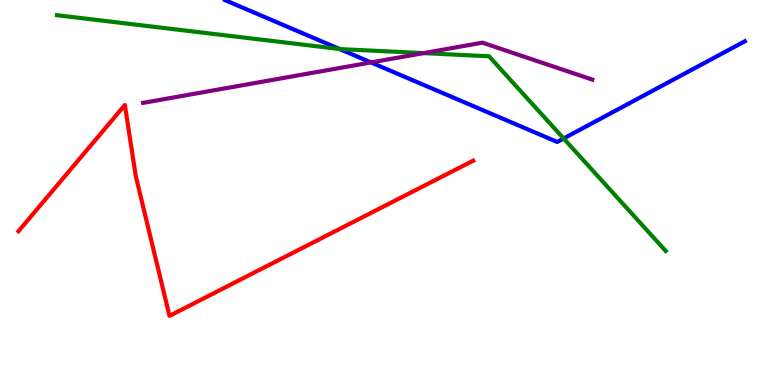[{'lines': ['blue', 'red'], 'intersections': []}, {'lines': ['green', 'red'], 'intersections': []}, {'lines': ['purple', 'red'], 'intersections': []}, {'lines': ['blue', 'green'], 'intersections': [{'x': 4.38, 'y': 8.73}, {'x': 7.27, 'y': 6.4}]}, {'lines': ['blue', 'purple'], 'intersections': [{'x': 4.79, 'y': 8.38}]}, {'lines': ['green', 'purple'], 'intersections': [{'x': 5.46, 'y': 8.62}]}]